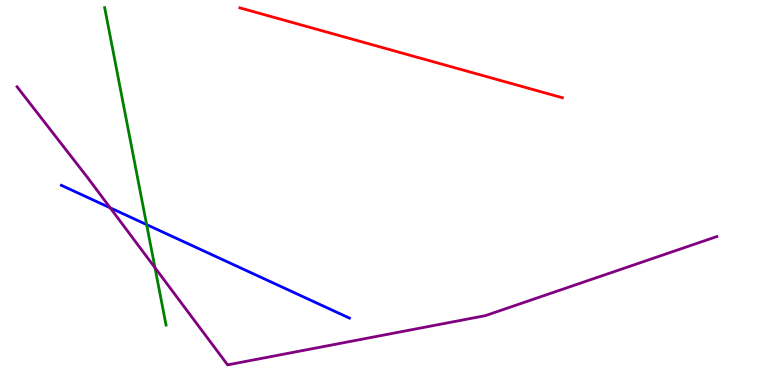[{'lines': ['blue', 'red'], 'intersections': []}, {'lines': ['green', 'red'], 'intersections': []}, {'lines': ['purple', 'red'], 'intersections': []}, {'lines': ['blue', 'green'], 'intersections': [{'x': 1.89, 'y': 4.17}]}, {'lines': ['blue', 'purple'], 'intersections': [{'x': 1.42, 'y': 4.6}]}, {'lines': ['green', 'purple'], 'intersections': [{'x': 2.0, 'y': 3.05}]}]